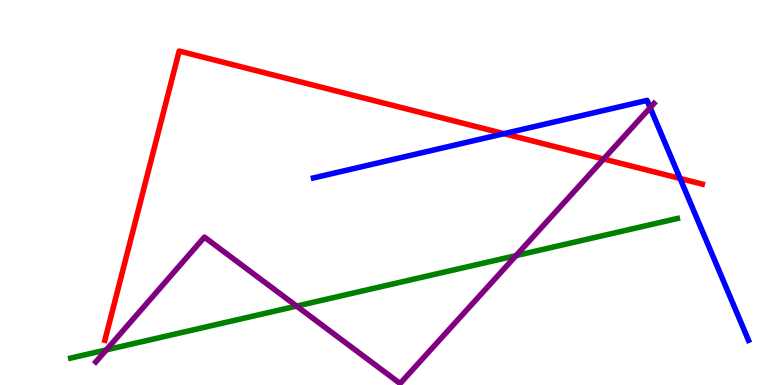[{'lines': ['blue', 'red'], 'intersections': [{'x': 6.5, 'y': 6.53}, {'x': 8.78, 'y': 5.36}]}, {'lines': ['green', 'red'], 'intersections': []}, {'lines': ['purple', 'red'], 'intersections': [{'x': 7.79, 'y': 5.87}]}, {'lines': ['blue', 'green'], 'intersections': []}, {'lines': ['blue', 'purple'], 'intersections': [{'x': 8.39, 'y': 7.2}]}, {'lines': ['green', 'purple'], 'intersections': [{'x': 1.37, 'y': 0.912}, {'x': 3.83, 'y': 2.05}, {'x': 6.66, 'y': 3.36}]}]